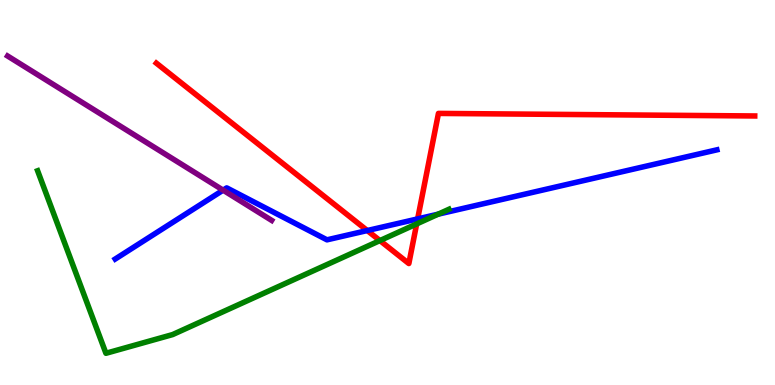[{'lines': ['blue', 'red'], 'intersections': [{'x': 4.74, 'y': 4.01}, {'x': 5.39, 'y': 4.31}]}, {'lines': ['green', 'red'], 'intersections': [{'x': 4.9, 'y': 3.75}, {'x': 5.38, 'y': 4.18}]}, {'lines': ['purple', 'red'], 'intersections': []}, {'lines': ['blue', 'green'], 'intersections': [{'x': 5.65, 'y': 4.44}]}, {'lines': ['blue', 'purple'], 'intersections': [{'x': 2.88, 'y': 5.06}]}, {'lines': ['green', 'purple'], 'intersections': []}]